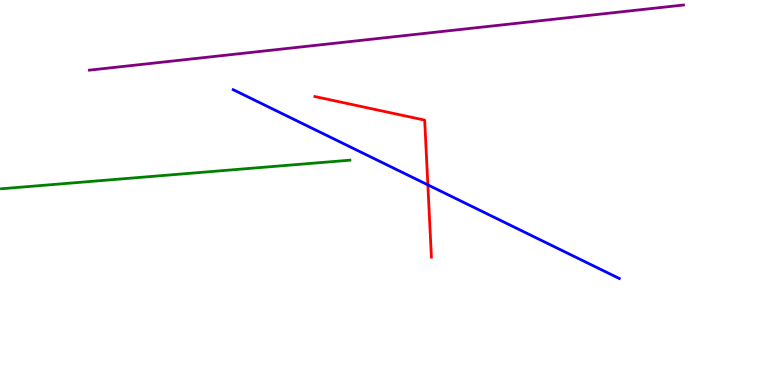[{'lines': ['blue', 'red'], 'intersections': [{'x': 5.52, 'y': 5.2}]}, {'lines': ['green', 'red'], 'intersections': []}, {'lines': ['purple', 'red'], 'intersections': []}, {'lines': ['blue', 'green'], 'intersections': []}, {'lines': ['blue', 'purple'], 'intersections': []}, {'lines': ['green', 'purple'], 'intersections': []}]